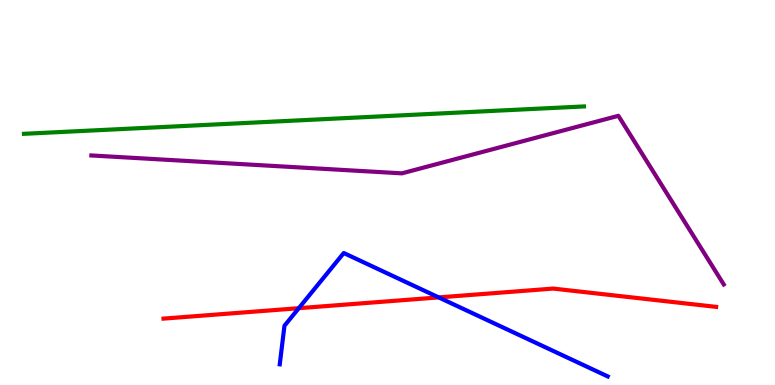[{'lines': ['blue', 'red'], 'intersections': [{'x': 3.86, 'y': 2.0}, {'x': 5.66, 'y': 2.28}]}, {'lines': ['green', 'red'], 'intersections': []}, {'lines': ['purple', 'red'], 'intersections': []}, {'lines': ['blue', 'green'], 'intersections': []}, {'lines': ['blue', 'purple'], 'intersections': []}, {'lines': ['green', 'purple'], 'intersections': []}]